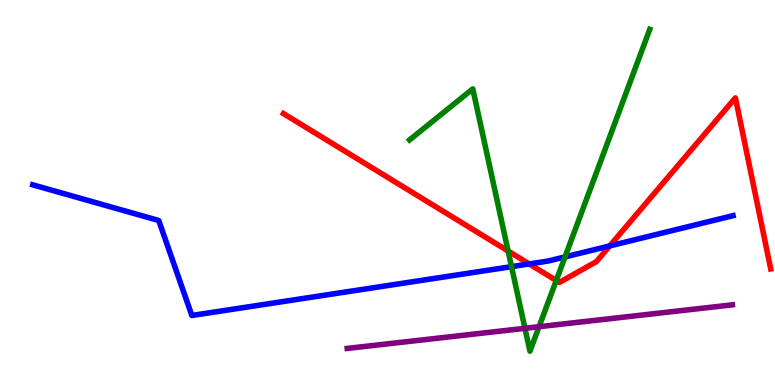[{'lines': ['blue', 'red'], 'intersections': [{'x': 6.83, 'y': 3.14}, {'x': 7.87, 'y': 3.61}]}, {'lines': ['green', 'red'], 'intersections': [{'x': 6.56, 'y': 3.48}, {'x': 7.18, 'y': 2.71}]}, {'lines': ['purple', 'red'], 'intersections': []}, {'lines': ['blue', 'green'], 'intersections': [{'x': 6.6, 'y': 3.07}, {'x': 7.29, 'y': 3.33}]}, {'lines': ['blue', 'purple'], 'intersections': []}, {'lines': ['green', 'purple'], 'intersections': [{'x': 6.77, 'y': 1.47}, {'x': 6.96, 'y': 1.51}]}]